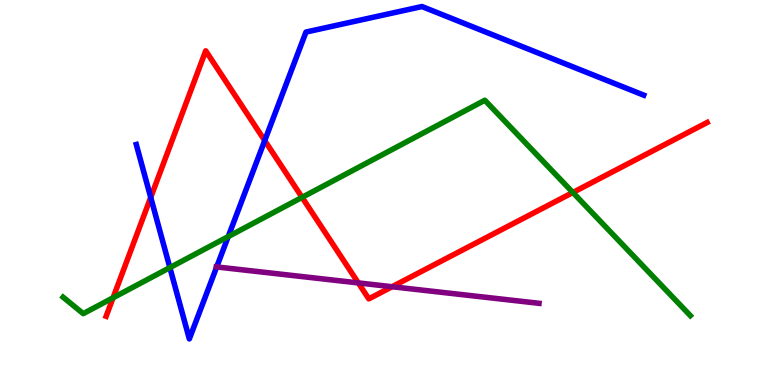[{'lines': ['blue', 'red'], 'intersections': [{'x': 1.94, 'y': 4.87}, {'x': 3.42, 'y': 6.35}]}, {'lines': ['green', 'red'], 'intersections': [{'x': 1.46, 'y': 2.27}, {'x': 3.9, 'y': 4.87}, {'x': 7.39, 'y': 5.0}]}, {'lines': ['purple', 'red'], 'intersections': [{'x': 4.62, 'y': 2.65}, {'x': 5.06, 'y': 2.55}]}, {'lines': ['blue', 'green'], 'intersections': [{'x': 2.19, 'y': 3.05}, {'x': 2.94, 'y': 3.85}]}, {'lines': ['blue', 'purple'], 'intersections': [{'x': 2.8, 'y': 3.07}]}, {'lines': ['green', 'purple'], 'intersections': []}]